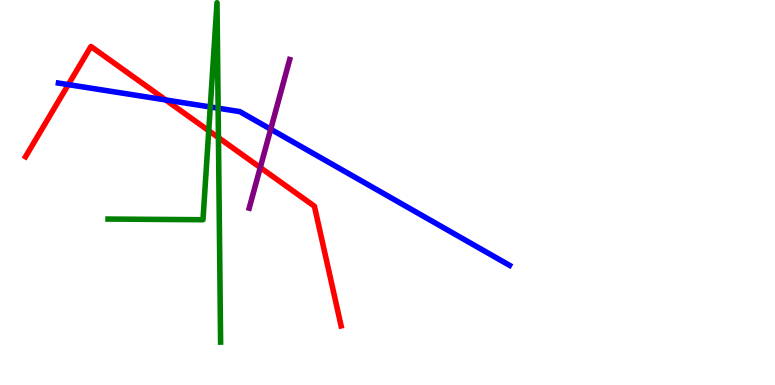[{'lines': ['blue', 'red'], 'intersections': [{'x': 0.881, 'y': 7.8}, {'x': 2.14, 'y': 7.4}]}, {'lines': ['green', 'red'], 'intersections': [{'x': 2.69, 'y': 6.61}, {'x': 2.82, 'y': 6.43}]}, {'lines': ['purple', 'red'], 'intersections': [{'x': 3.36, 'y': 5.65}]}, {'lines': ['blue', 'green'], 'intersections': [{'x': 2.71, 'y': 7.22}, {'x': 2.81, 'y': 7.19}]}, {'lines': ['blue', 'purple'], 'intersections': [{'x': 3.49, 'y': 6.64}]}, {'lines': ['green', 'purple'], 'intersections': []}]